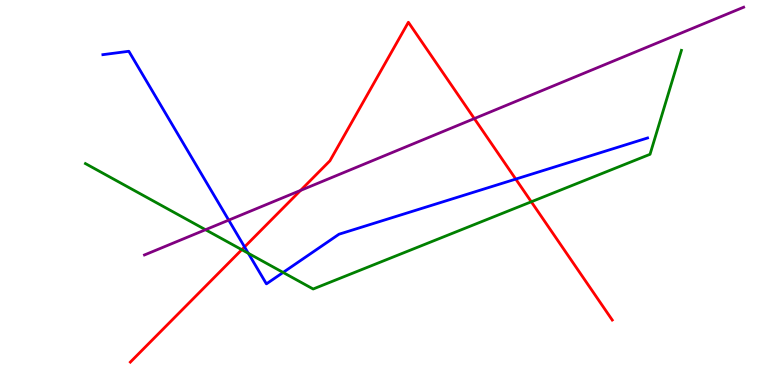[{'lines': ['blue', 'red'], 'intersections': [{'x': 3.16, 'y': 3.59}, {'x': 6.65, 'y': 5.35}]}, {'lines': ['green', 'red'], 'intersections': [{'x': 3.12, 'y': 3.51}, {'x': 6.86, 'y': 4.76}]}, {'lines': ['purple', 'red'], 'intersections': [{'x': 3.88, 'y': 5.05}, {'x': 6.12, 'y': 6.92}]}, {'lines': ['blue', 'green'], 'intersections': [{'x': 3.2, 'y': 3.42}, {'x': 3.65, 'y': 2.92}]}, {'lines': ['blue', 'purple'], 'intersections': [{'x': 2.95, 'y': 4.28}]}, {'lines': ['green', 'purple'], 'intersections': [{'x': 2.65, 'y': 4.03}]}]